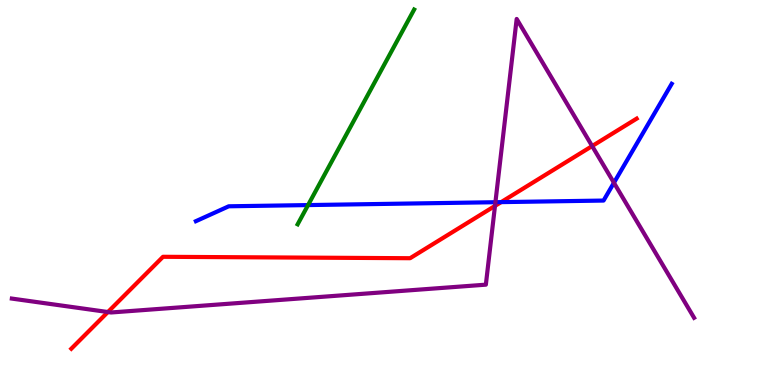[{'lines': ['blue', 'red'], 'intersections': [{'x': 6.47, 'y': 4.75}]}, {'lines': ['green', 'red'], 'intersections': []}, {'lines': ['purple', 'red'], 'intersections': [{'x': 1.39, 'y': 1.9}, {'x': 6.39, 'y': 4.65}, {'x': 7.64, 'y': 6.21}]}, {'lines': ['blue', 'green'], 'intersections': [{'x': 3.98, 'y': 4.67}]}, {'lines': ['blue', 'purple'], 'intersections': [{'x': 6.39, 'y': 4.75}, {'x': 7.92, 'y': 5.25}]}, {'lines': ['green', 'purple'], 'intersections': []}]